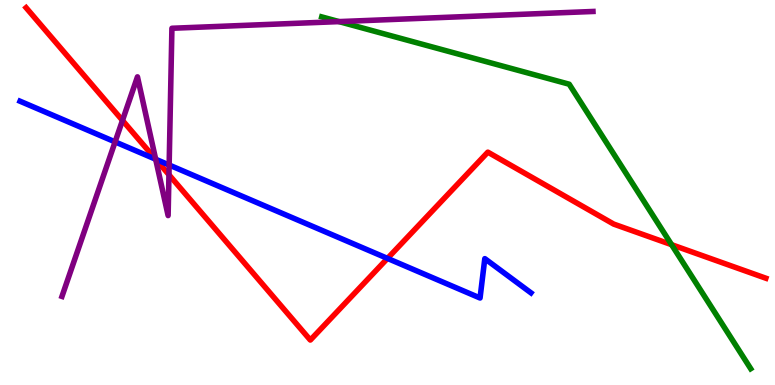[{'lines': ['blue', 'red'], 'intersections': [{'x': 2.01, 'y': 5.86}, {'x': 5.0, 'y': 3.29}]}, {'lines': ['green', 'red'], 'intersections': [{'x': 8.67, 'y': 3.64}]}, {'lines': ['purple', 'red'], 'intersections': [{'x': 1.58, 'y': 6.87}, {'x': 2.01, 'y': 5.86}, {'x': 2.18, 'y': 5.46}]}, {'lines': ['blue', 'green'], 'intersections': []}, {'lines': ['blue', 'purple'], 'intersections': [{'x': 1.49, 'y': 6.31}, {'x': 2.01, 'y': 5.86}, {'x': 2.18, 'y': 5.71}]}, {'lines': ['green', 'purple'], 'intersections': [{'x': 4.37, 'y': 9.44}]}]